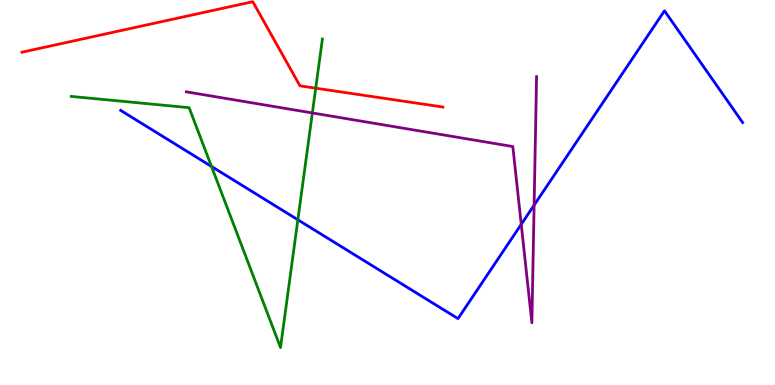[{'lines': ['blue', 'red'], 'intersections': []}, {'lines': ['green', 'red'], 'intersections': [{'x': 4.07, 'y': 7.71}]}, {'lines': ['purple', 'red'], 'intersections': []}, {'lines': ['blue', 'green'], 'intersections': [{'x': 2.73, 'y': 5.68}, {'x': 3.84, 'y': 4.29}]}, {'lines': ['blue', 'purple'], 'intersections': [{'x': 6.73, 'y': 4.17}, {'x': 6.89, 'y': 4.67}]}, {'lines': ['green', 'purple'], 'intersections': [{'x': 4.03, 'y': 7.07}]}]